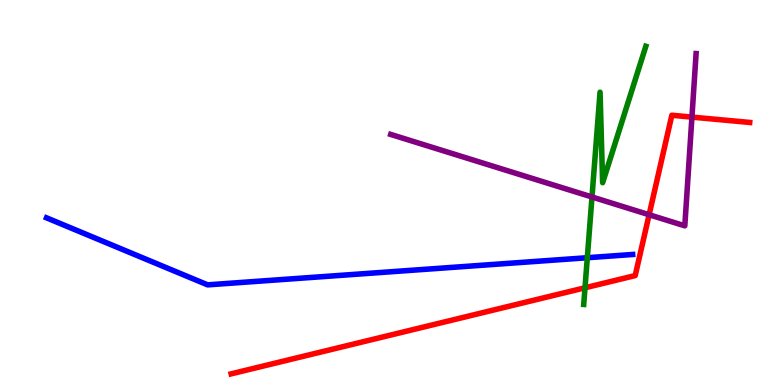[{'lines': ['blue', 'red'], 'intersections': []}, {'lines': ['green', 'red'], 'intersections': [{'x': 7.55, 'y': 2.52}]}, {'lines': ['purple', 'red'], 'intersections': [{'x': 8.38, 'y': 4.42}, {'x': 8.93, 'y': 6.96}]}, {'lines': ['blue', 'green'], 'intersections': [{'x': 7.58, 'y': 3.31}]}, {'lines': ['blue', 'purple'], 'intersections': []}, {'lines': ['green', 'purple'], 'intersections': [{'x': 7.64, 'y': 4.88}]}]